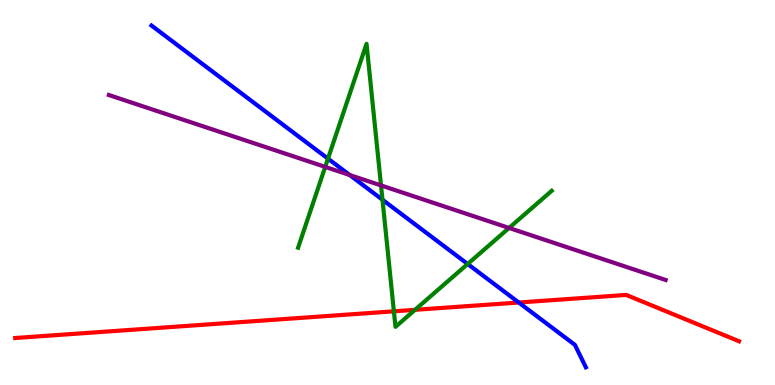[{'lines': ['blue', 'red'], 'intersections': [{'x': 6.69, 'y': 2.14}]}, {'lines': ['green', 'red'], 'intersections': [{'x': 5.08, 'y': 1.91}, {'x': 5.36, 'y': 1.95}]}, {'lines': ['purple', 'red'], 'intersections': []}, {'lines': ['blue', 'green'], 'intersections': [{'x': 4.23, 'y': 5.88}, {'x': 4.94, 'y': 4.81}, {'x': 6.03, 'y': 3.14}]}, {'lines': ['blue', 'purple'], 'intersections': [{'x': 4.51, 'y': 5.45}]}, {'lines': ['green', 'purple'], 'intersections': [{'x': 4.2, 'y': 5.67}, {'x': 4.92, 'y': 5.18}, {'x': 6.57, 'y': 4.08}]}]